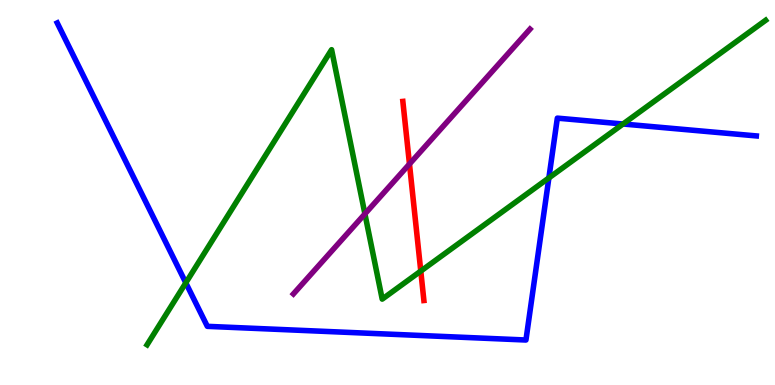[{'lines': ['blue', 'red'], 'intersections': []}, {'lines': ['green', 'red'], 'intersections': [{'x': 5.43, 'y': 2.96}]}, {'lines': ['purple', 'red'], 'intersections': [{'x': 5.28, 'y': 5.74}]}, {'lines': ['blue', 'green'], 'intersections': [{'x': 2.4, 'y': 2.65}, {'x': 7.08, 'y': 5.38}, {'x': 8.04, 'y': 6.78}]}, {'lines': ['blue', 'purple'], 'intersections': []}, {'lines': ['green', 'purple'], 'intersections': [{'x': 4.71, 'y': 4.44}]}]